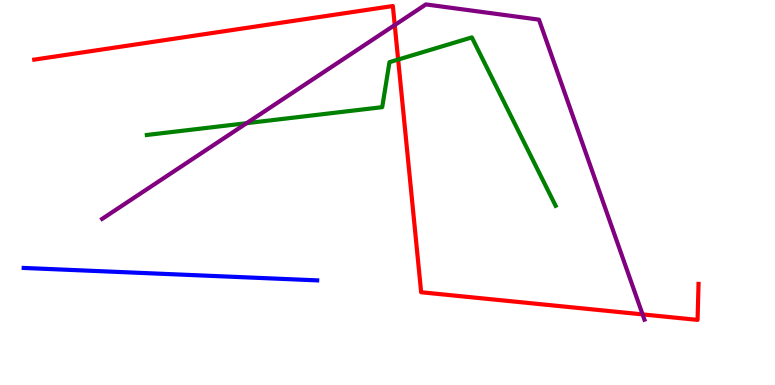[{'lines': ['blue', 'red'], 'intersections': []}, {'lines': ['green', 'red'], 'intersections': [{'x': 5.14, 'y': 8.45}]}, {'lines': ['purple', 'red'], 'intersections': [{'x': 5.09, 'y': 9.35}, {'x': 8.29, 'y': 1.83}]}, {'lines': ['blue', 'green'], 'intersections': []}, {'lines': ['blue', 'purple'], 'intersections': []}, {'lines': ['green', 'purple'], 'intersections': [{'x': 3.18, 'y': 6.8}]}]